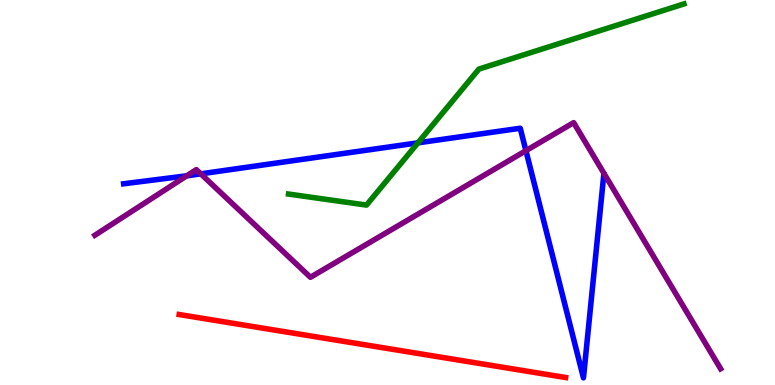[{'lines': ['blue', 'red'], 'intersections': []}, {'lines': ['green', 'red'], 'intersections': []}, {'lines': ['purple', 'red'], 'intersections': []}, {'lines': ['blue', 'green'], 'intersections': [{'x': 5.39, 'y': 6.29}]}, {'lines': ['blue', 'purple'], 'intersections': [{'x': 2.41, 'y': 5.43}, {'x': 2.59, 'y': 5.48}, {'x': 6.79, 'y': 6.09}]}, {'lines': ['green', 'purple'], 'intersections': []}]